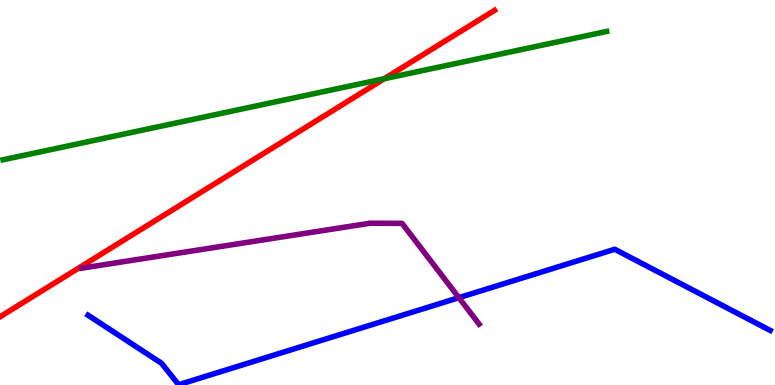[{'lines': ['blue', 'red'], 'intersections': []}, {'lines': ['green', 'red'], 'intersections': [{'x': 4.96, 'y': 7.96}]}, {'lines': ['purple', 'red'], 'intersections': []}, {'lines': ['blue', 'green'], 'intersections': []}, {'lines': ['blue', 'purple'], 'intersections': [{'x': 5.92, 'y': 2.27}]}, {'lines': ['green', 'purple'], 'intersections': []}]